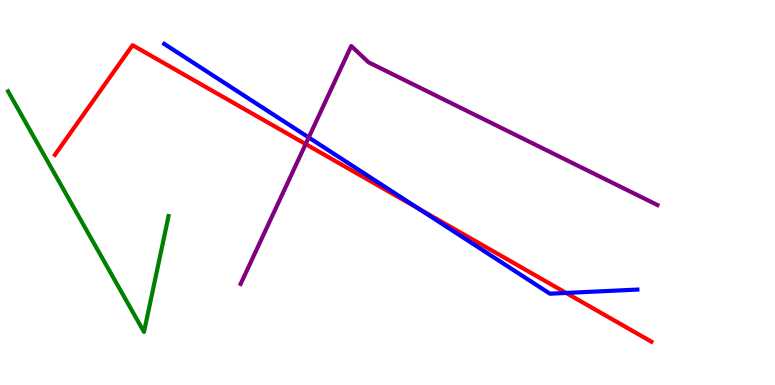[{'lines': ['blue', 'red'], 'intersections': [{'x': 5.4, 'y': 4.58}, {'x': 7.31, 'y': 2.39}]}, {'lines': ['green', 'red'], 'intersections': []}, {'lines': ['purple', 'red'], 'intersections': [{'x': 3.94, 'y': 6.26}]}, {'lines': ['blue', 'green'], 'intersections': []}, {'lines': ['blue', 'purple'], 'intersections': [{'x': 3.98, 'y': 6.43}]}, {'lines': ['green', 'purple'], 'intersections': []}]